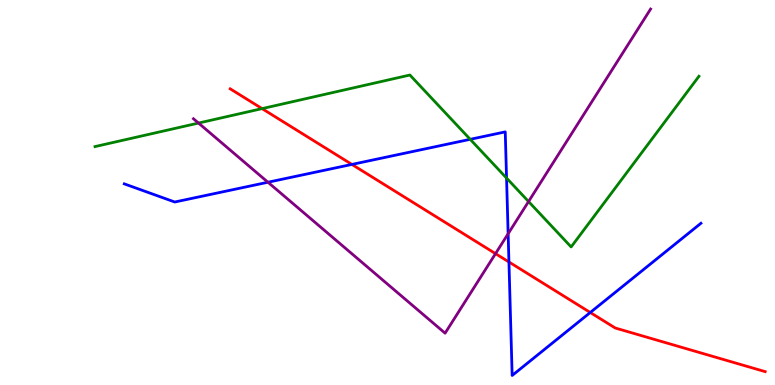[{'lines': ['blue', 'red'], 'intersections': [{'x': 4.54, 'y': 5.73}, {'x': 6.57, 'y': 3.2}, {'x': 7.62, 'y': 1.88}]}, {'lines': ['green', 'red'], 'intersections': [{'x': 3.38, 'y': 7.18}]}, {'lines': ['purple', 'red'], 'intersections': [{'x': 6.39, 'y': 3.41}]}, {'lines': ['blue', 'green'], 'intersections': [{'x': 6.07, 'y': 6.38}, {'x': 6.54, 'y': 5.37}]}, {'lines': ['blue', 'purple'], 'intersections': [{'x': 3.46, 'y': 5.27}, {'x': 6.56, 'y': 3.93}]}, {'lines': ['green', 'purple'], 'intersections': [{'x': 2.56, 'y': 6.8}, {'x': 6.82, 'y': 4.77}]}]